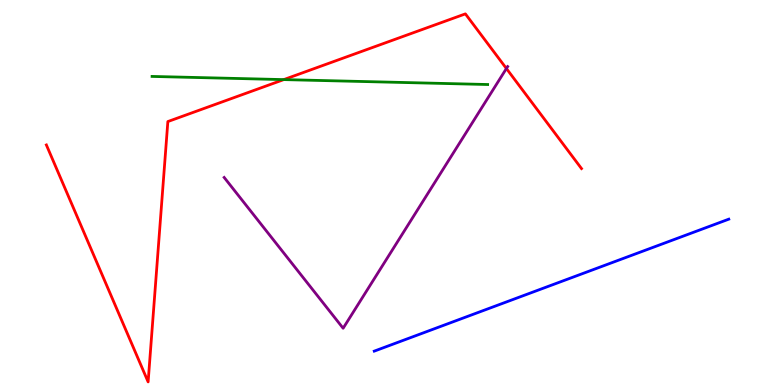[{'lines': ['blue', 'red'], 'intersections': []}, {'lines': ['green', 'red'], 'intersections': [{'x': 3.66, 'y': 7.93}]}, {'lines': ['purple', 'red'], 'intersections': [{'x': 6.53, 'y': 8.22}]}, {'lines': ['blue', 'green'], 'intersections': []}, {'lines': ['blue', 'purple'], 'intersections': []}, {'lines': ['green', 'purple'], 'intersections': []}]